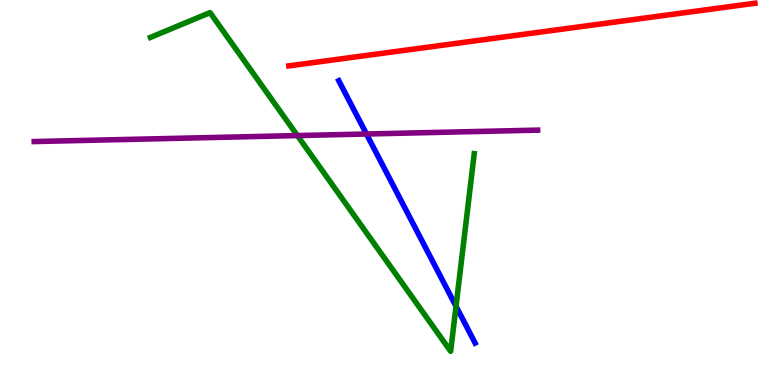[{'lines': ['blue', 'red'], 'intersections': []}, {'lines': ['green', 'red'], 'intersections': []}, {'lines': ['purple', 'red'], 'intersections': []}, {'lines': ['blue', 'green'], 'intersections': [{'x': 5.88, 'y': 2.04}]}, {'lines': ['blue', 'purple'], 'intersections': [{'x': 4.73, 'y': 6.52}]}, {'lines': ['green', 'purple'], 'intersections': [{'x': 3.84, 'y': 6.48}]}]